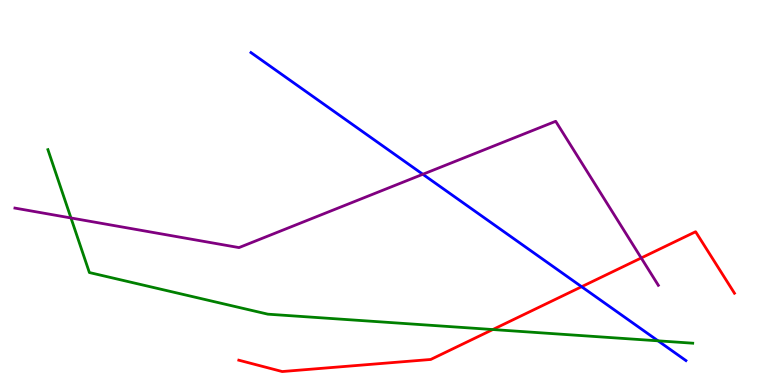[{'lines': ['blue', 'red'], 'intersections': [{'x': 7.5, 'y': 2.55}]}, {'lines': ['green', 'red'], 'intersections': [{'x': 6.36, 'y': 1.44}]}, {'lines': ['purple', 'red'], 'intersections': [{'x': 8.27, 'y': 3.3}]}, {'lines': ['blue', 'green'], 'intersections': [{'x': 8.49, 'y': 1.15}]}, {'lines': ['blue', 'purple'], 'intersections': [{'x': 5.46, 'y': 5.47}]}, {'lines': ['green', 'purple'], 'intersections': [{'x': 0.916, 'y': 4.34}]}]